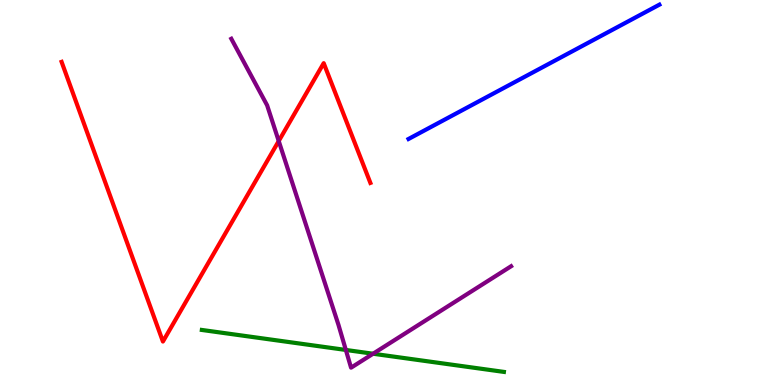[{'lines': ['blue', 'red'], 'intersections': []}, {'lines': ['green', 'red'], 'intersections': []}, {'lines': ['purple', 'red'], 'intersections': [{'x': 3.6, 'y': 6.34}]}, {'lines': ['blue', 'green'], 'intersections': []}, {'lines': ['blue', 'purple'], 'intersections': []}, {'lines': ['green', 'purple'], 'intersections': [{'x': 4.46, 'y': 0.91}, {'x': 4.81, 'y': 0.812}]}]